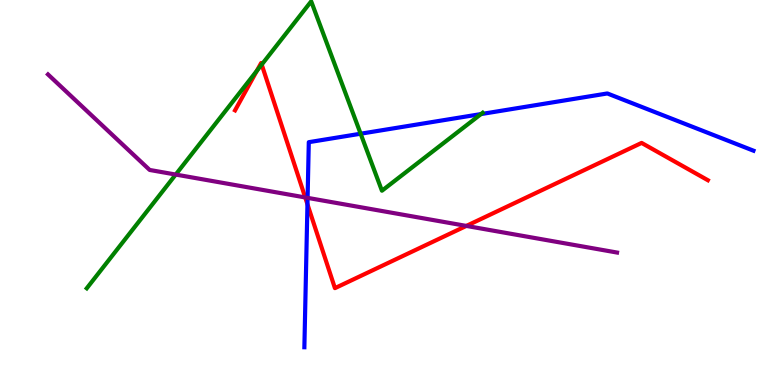[{'lines': ['blue', 'red'], 'intersections': [{'x': 3.97, 'y': 4.69}]}, {'lines': ['green', 'red'], 'intersections': [{'x': 3.31, 'y': 8.16}, {'x': 3.38, 'y': 8.32}]}, {'lines': ['purple', 'red'], 'intersections': [{'x': 3.94, 'y': 4.87}, {'x': 6.02, 'y': 4.13}]}, {'lines': ['blue', 'green'], 'intersections': [{'x': 4.65, 'y': 6.53}, {'x': 6.21, 'y': 7.04}]}, {'lines': ['blue', 'purple'], 'intersections': [{'x': 3.97, 'y': 4.86}]}, {'lines': ['green', 'purple'], 'intersections': [{'x': 2.27, 'y': 5.47}]}]